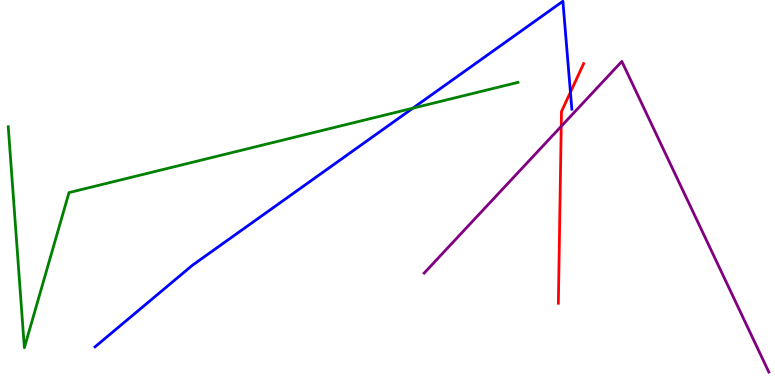[{'lines': ['blue', 'red'], 'intersections': [{'x': 7.36, 'y': 7.61}]}, {'lines': ['green', 'red'], 'intersections': []}, {'lines': ['purple', 'red'], 'intersections': [{'x': 7.24, 'y': 6.72}]}, {'lines': ['blue', 'green'], 'intersections': [{'x': 5.33, 'y': 7.19}]}, {'lines': ['blue', 'purple'], 'intersections': []}, {'lines': ['green', 'purple'], 'intersections': []}]